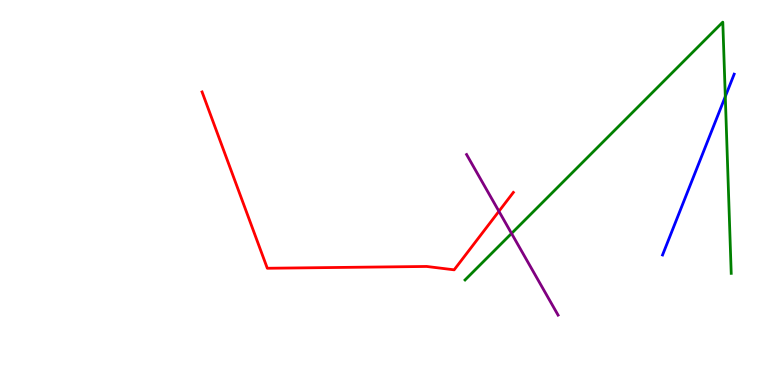[{'lines': ['blue', 'red'], 'intersections': []}, {'lines': ['green', 'red'], 'intersections': []}, {'lines': ['purple', 'red'], 'intersections': [{'x': 6.44, 'y': 4.51}]}, {'lines': ['blue', 'green'], 'intersections': [{'x': 9.36, 'y': 7.49}]}, {'lines': ['blue', 'purple'], 'intersections': []}, {'lines': ['green', 'purple'], 'intersections': [{'x': 6.6, 'y': 3.94}]}]